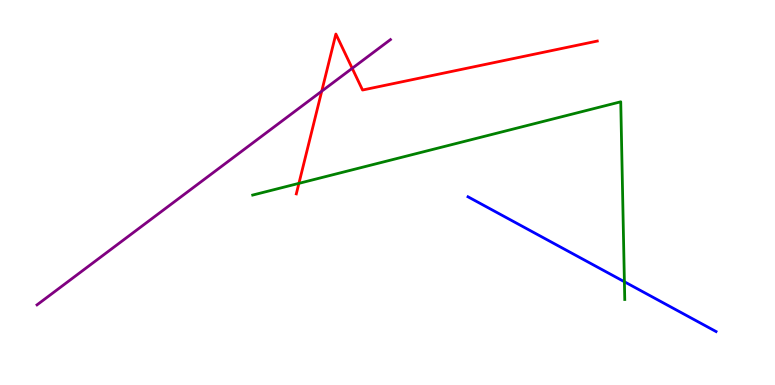[{'lines': ['blue', 'red'], 'intersections': []}, {'lines': ['green', 'red'], 'intersections': [{'x': 3.86, 'y': 5.24}]}, {'lines': ['purple', 'red'], 'intersections': [{'x': 4.15, 'y': 7.63}, {'x': 4.54, 'y': 8.23}]}, {'lines': ['blue', 'green'], 'intersections': [{'x': 8.06, 'y': 2.68}]}, {'lines': ['blue', 'purple'], 'intersections': []}, {'lines': ['green', 'purple'], 'intersections': []}]